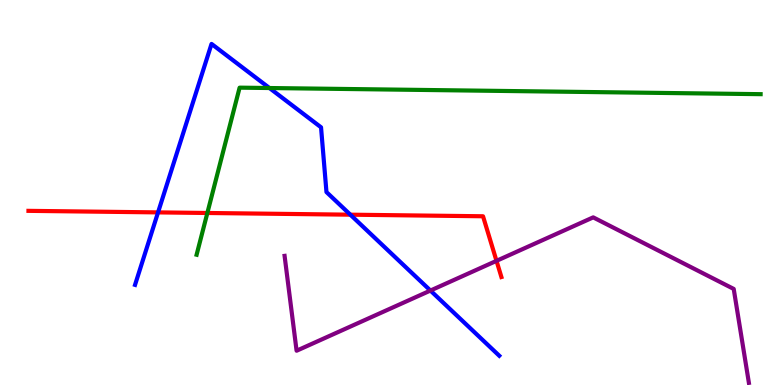[{'lines': ['blue', 'red'], 'intersections': [{'x': 2.04, 'y': 4.48}, {'x': 4.52, 'y': 4.42}]}, {'lines': ['green', 'red'], 'intersections': [{'x': 2.68, 'y': 4.47}]}, {'lines': ['purple', 'red'], 'intersections': [{'x': 6.41, 'y': 3.22}]}, {'lines': ['blue', 'green'], 'intersections': [{'x': 3.48, 'y': 7.71}]}, {'lines': ['blue', 'purple'], 'intersections': [{'x': 5.55, 'y': 2.45}]}, {'lines': ['green', 'purple'], 'intersections': []}]